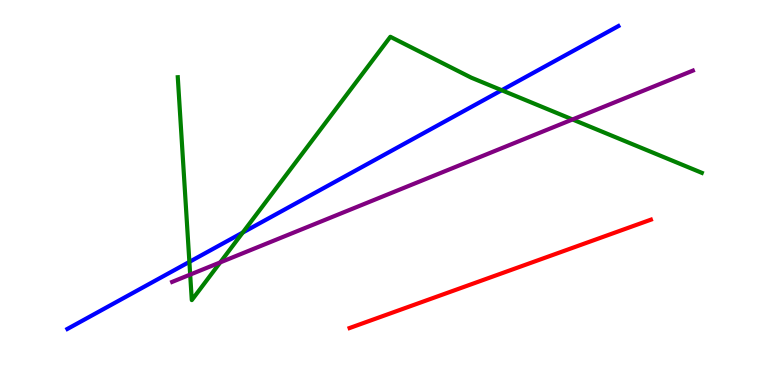[{'lines': ['blue', 'red'], 'intersections': []}, {'lines': ['green', 'red'], 'intersections': []}, {'lines': ['purple', 'red'], 'intersections': []}, {'lines': ['blue', 'green'], 'intersections': [{'x': 2.44, 'y': 3.2}, {'x': 3.13, 'y': 3.96}, {'x': 6.47, 'y': 7.66}]}, {'lines': ['blue', 'purple'], 'intersections': []}, {'lines': ['green', 'purple'], 'intersections': [{'x': 2.45, 'y': 2.87}, {'x': 2.84, 'y': 3.18}, {'x': 7.39, 'y': 6.9}]}]